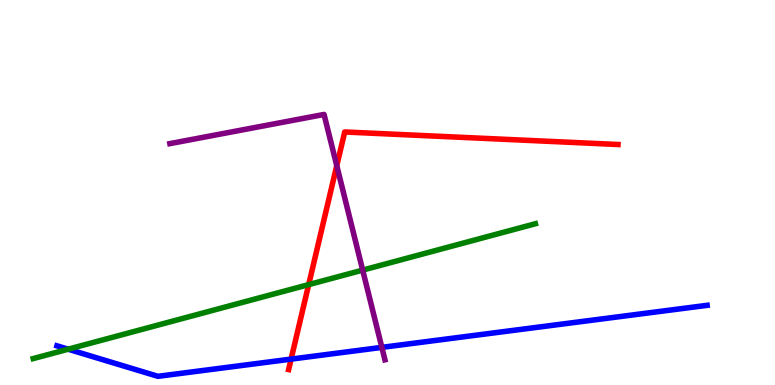[{'lines': ['blue', 'red'], 'intersections': [{'x': 3.76, 'y': 0.672}]}, {'lines': ['green', 'red'], 'intersections': [{'x': 3.98, 'y': 2.61}]}, {'lines': ['purple', 'red'], 'intersections': [{'x': 4.35, 'y': 5.7}]}, {'lines': ['blue', 'green'], 'intersections': [{'x': 0.879, 'y': 0.93}]}, {'lines': ['blue', 'purple'], 'intersections': [{'x': 4.93, 'y': 0.977}]}, {'lines': ['green', 'purple'], 'intersections': [{'x': 4.68, 'y': 2.98}]}]